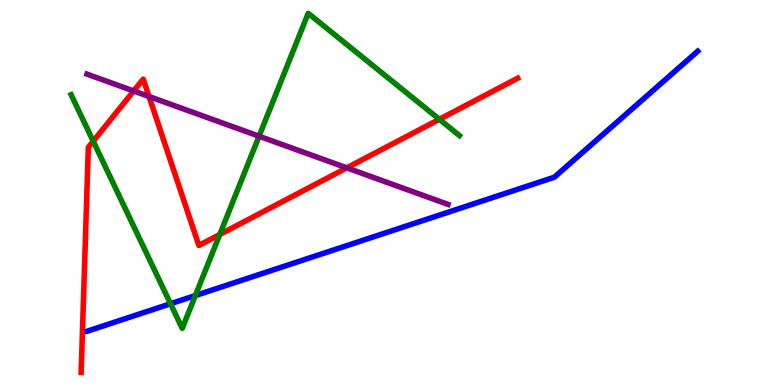[{'lines': ['blue', 'red'], 'intersections': []}, {'lines': ['green', 'red'], 'intersections': [{'x': 1.2, 'y': 6.33}, {'x': 2.84, 'y': 3.91}, {'x': 5.67, 'y': 6.9}]}, {'lines': ['purple', 'red'], 'intersections': [{'x': 1.72, 'y': 7.64}, {'x': 1.92, 'y': 7.49}, {'x': 4.47, 'y': 5.64}]}, {'lines': ['blue', 'green'], 'intersections': [{'x': 2.2, 'y': 2.11}, {'x': 2.52, 'y': 2.32}]}, {'lines': ['blue', 'purple'], 'intersections': []}, {'lines': ['green', 'purple'], 'intersections': [{'x': 3.34, 'y': 6.46}]}]